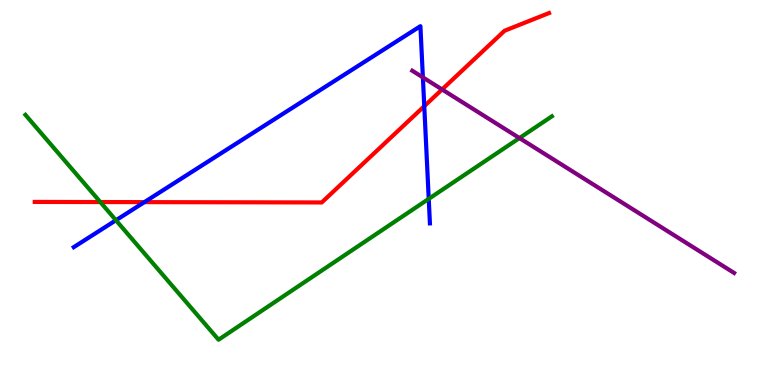[{'lines': ['blue', 'red'], 'intersections': [{'x': 1.86, 'y': 4.75}, {'x': 5.47, 'y': 7.24}]}, {'lines': ['green', 'red'], 'intersections': [{'x': 1.29, 'y': 4.75}]}, {'lines': ['purple', 'red'], 'intersections': [{'x': 5.7, 'y': 7.68}]}, {'lines': ['blue', 'green'], 'intersections': [{'x': 1.5, 'y': 4.28}, {'x': 5.53, 'y': 4.83}]}, {'lines': ['blue', 'purple'], 'intersections': [{'x': 5.46, 'y': 7.99}]}, {'lines': ['green', 'purple'], 'intersections': [{'x': 6.7, 'y': 6.41}]}]